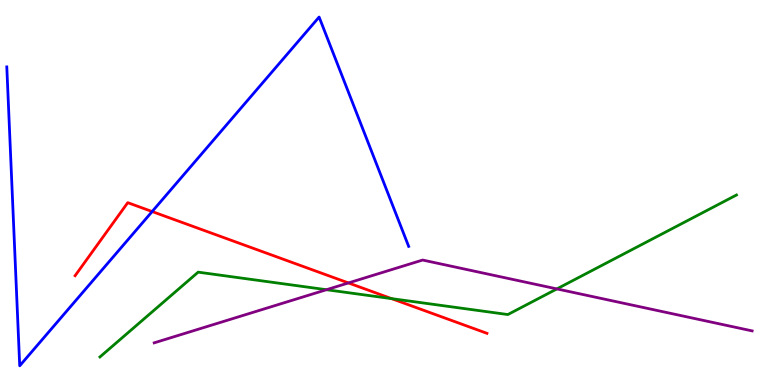[{'lines': ['blue', 'red'], 'intersections': [{'x': 1.96, 'y': 4.51}]}, {'lines': ['green', 'red'], 'intersections': [{'x': 5.05, 'y': 2.24}]}, {'lines': ['purple', 'red'], 'intersections': [{'x': 4.5, 'y': 2.65}]}, {'lines': ['blue', 'green'], 'intersections': []}, {'lines': ['blue', 'purple'], 'intersections': []}, {'lines': ['green', 'purple'], 'intersections': [{'x': 4.21, 'y': 2.48}, {'x': 7.19, 'y': 2.5}]}]